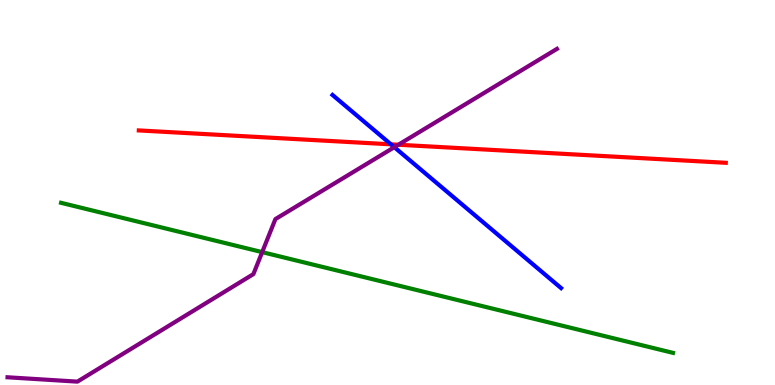[{'lines': ['blue', 'red'], 'intersections': [{'x': 5.04, 'y': 6.25}]}, {'lines': ['green', 'red'], 'intersections': []}, {'lines': ['purple', 'red'], 'intersections': [{'x': 5.14, 'y': 6.24}]}, {'lines': ['blue', 'green'], 'intersections': []}, {'lines': ['blue', 'purple'], 'intersections': [{'x': 5.09, 'y': 6.18}]}, {'lines': ['green', 'purple'], 'intersections': [{'x': 3.38, 'y': 3.45}]}]